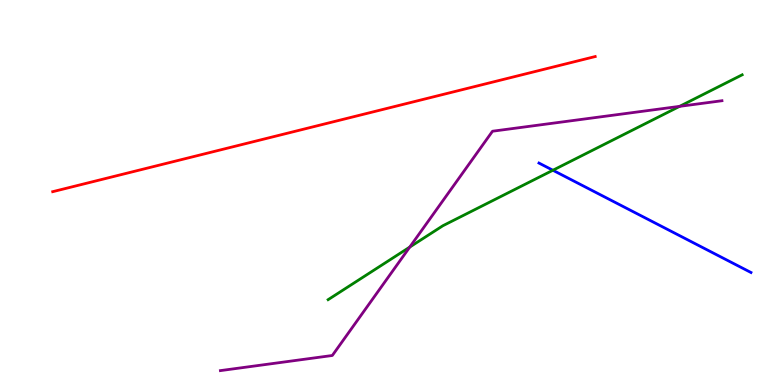[{'lines': ['blue', 'red'], 'intersections': []}, {'lines': ['green', 'red'], 'intersections': []}, {'lines': ['purple', 'red'], 'intersections': []}, {'lines': ['blue', 'green'], 'intersections': [{'x': 7.13, 'y': 5.58}]}, {'lines': ['blue', 'purple'], 'intersections': []}, {'lines': ['green', 'purple'], 'intersections': [{'x': 5.29, 'y': 3.58}, {'x': 8.77, 'y': 7.24}]}]